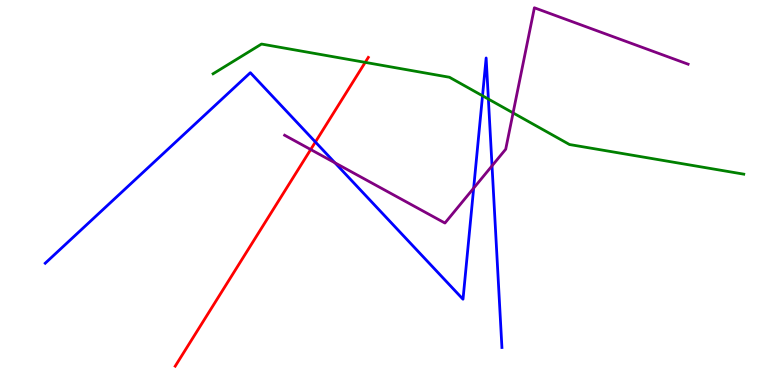[{'lines': ['blue', 'red'], 'intersections': [{'x': 4.07, 'y': 6.31}]}, {'lines': ['green', 'red'], 'intersections': [{'x': 4.71, 'y': 8.38}]}, {'lines': ['purple', 'red'], 'intersections': [{'x': 4.01, 'y': 6.12}]}, {'lines': ['blue', 'green'], 'intersections': [{'x': 6.23, 'y': 7.51}, {'x': 6.3, 'y': 7.43}]}, {'lines': ['blue', 'purple'], 'intersections': [{'x': 4.32, 'y': 5.77}, {'x': 6.11, 'y': 5.11}, {'x': 6.35, 'y': 5.69}]}, {'lines': ['green', 'purple'], 'intersections': [{'x': 6.62, 'y': 7.07}]}]